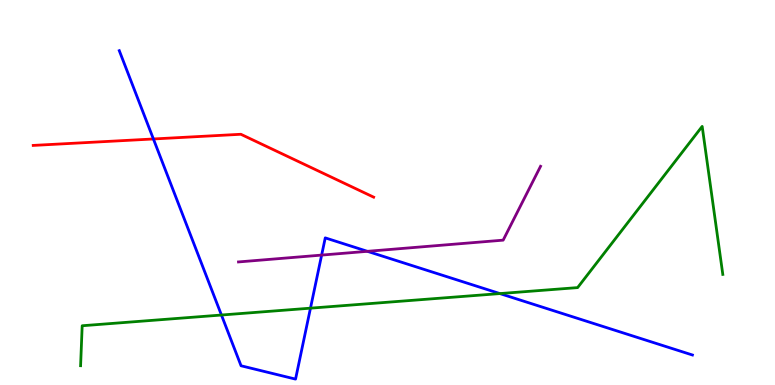[{'lines': ['blue', 'red'], 'intersections': [{'x': 1.98, 'y': 6.39}]}, {'lines': ['green', 'red'], 'intersections': []}, {'lines': ['purple', 'red'], 'intersections': []}, {'lines': ['blue', 'green'], 'intersections': [{'x': 2.86, 'y': 1.82}, {'x': 4.01, 'y': 2.0}, {'x': 6.45, 'y': 2.37}]}, {'lines': ['blue', 'purple'], 'intersections': [{'x': 4.15, 'y': 3.37}, {'x': 4.74, 'y': 3.47}]}, {'lines': ['green', 'purple'], 'intersections': []}]